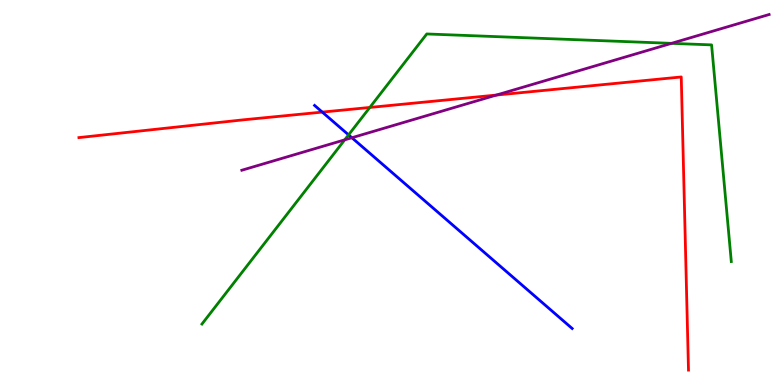[{'lines': ['blue', 'red'], 'intersections': [{'x': 4.16, 'y': 7.09}]}, {'lines': ['green', 'red'], 'intersections': [{'x': 4.77, 'y': 7.21}]}, {'lines': ['purple', 'red'], 'intersections': [{'x': 6.41, 'y': 7.53}]}, {'lines': ['blue', 'green'], 'intersections': [{'x': 4.5, 'y': 6.5}]}, {'lines': ['blue', 'purple'], 'intersections': [{'x': 4.54, 'y': 6.42}]}, {'lines': ['green', 'purple'], 'intersections': [{'x': 4.45, 'y': 6.37}, {'x': 8.66, 'y': 8.87}]}]